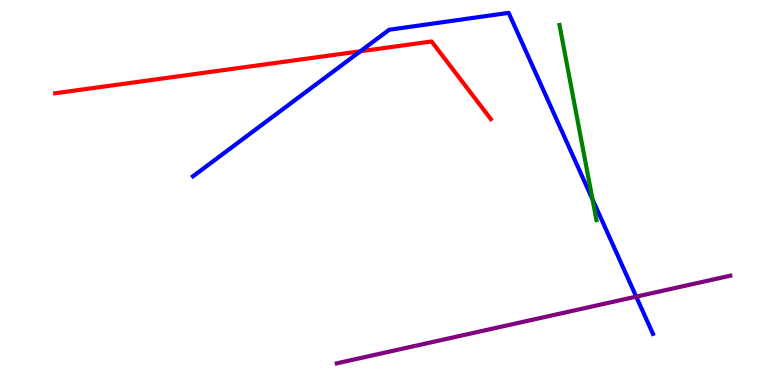[{'lines': ['blue', 'red'], 'intersections': [{'x': 4.65, 'y': 8.67}]}, {'lines': ['green', 'red'], 'intersections': []}, {'lines': ['purple', 'red'], 'intersections': []}, {'lines': ['blue', 'green'], 'intersections': [{'x': 7.65, 'y': 4.82}]}, {'lines': ['blue', 'purple'], 'intersections': [{'x': 8.21, 'y': 2.29}]}, {'lines': ['green', 'purple'], 'intersections': []}]